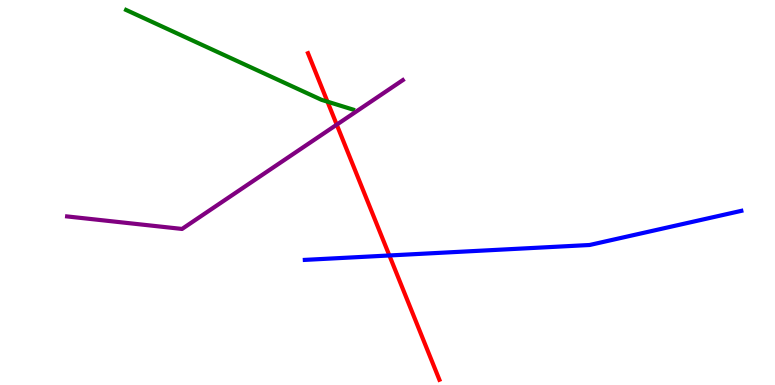[{'lines': ['blue', 'red'], 'intersections': [{'x': 5.02, 'y': 3.36}]}, {'lines': ['green', 'red'], 'intersections': [{'x': 4.23, 'y': 7.36}]}, {'lines': ['purple', 'red'], 'intersections': [{'x': 4.34, 'y': 6.76}]}, {'lines': ['blue', 'green'], 'intersections': []}, {'lines': ['blue', 'purple'], 'intersections': []}, {'lines': ['green', 'purple'], 'intersections': []}]